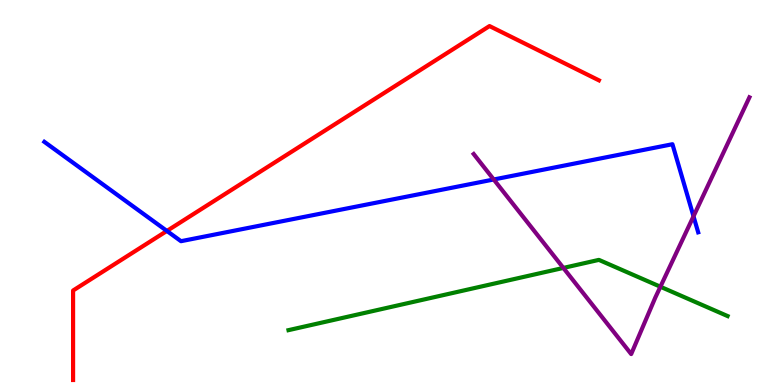[{'lines': ['blue', 'red'], 'intersections': [{'x': 2.15, 'y': 4.0}]}, {'lines': ['green', 'red'], 'intersections': []}, {'lines': ['purple', 'red'], 'intersections': []}, {'lines': ['blue', 'green'], 'intersections': []}, {'lines': ['blue', 'purple'], 'intersections': [{'x': 6.37, 'y': 5.34}, {'x': 8.95, 'y': 4.38}]}, {'lines': ['green', 'purple'], 'intersections': [{'x': 7.27, 'y': 3.04}, {'x': 8.52, 'y': 2.55}]}]